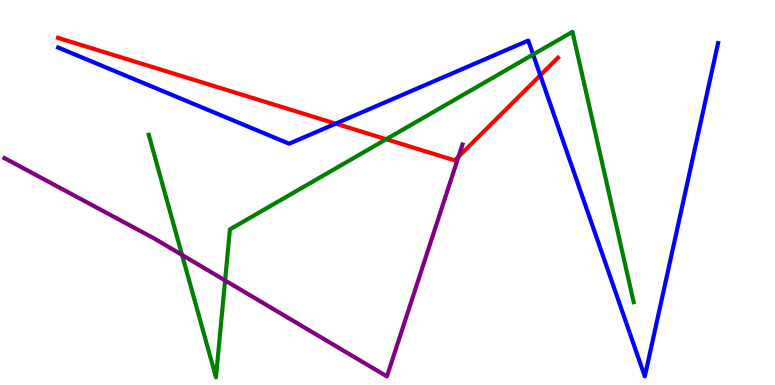[{'lines': ['blue', 'red'], 'intersections': [{'x': 4.33, 'y': 6.79}, {'x': 6.97, 'y': 8.04}]}, {'lines': ['green', 'red'], 'intersections': [{'x': 4.98, 'y': 6.38}]}, {'lines': ['purple', 'red'], 'intersections': [{'x': 5.92, 'y': 5.93}]}, {'lines': ['blue', 'green'], 'intersections': [{'x': 6.88, 'y': 8.58}]}, {'lines': ['blue', 'purple'], 'intersections': []}, {'lines': ['green', 'purple'], 'intersections': [{'x': 2.35, 'y': 3.38}, {'x': 2.9, 'y': 2.72}]}]